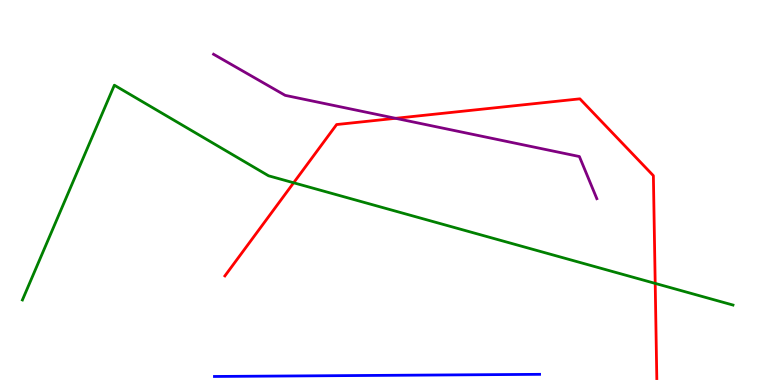[{'lines': ['blue', 'red'], 'intersections': []}, {'lines': ['green', 'red'], 'intersections': [{'x': 3.79, 'y': 5.25}, {'x': 8.45, 'y': 2.64}]}, {'lines': ['purple', 'red'], 'intersections': [{'x': 5.1, 'y': 6.93}]}, {'lines': ['blue', 'green'], 'intersections': []}, {'lines': ['blue', 'purple'], 'intersections': []}, {'lines': ['green', 'purple'], 'intersections': []}]